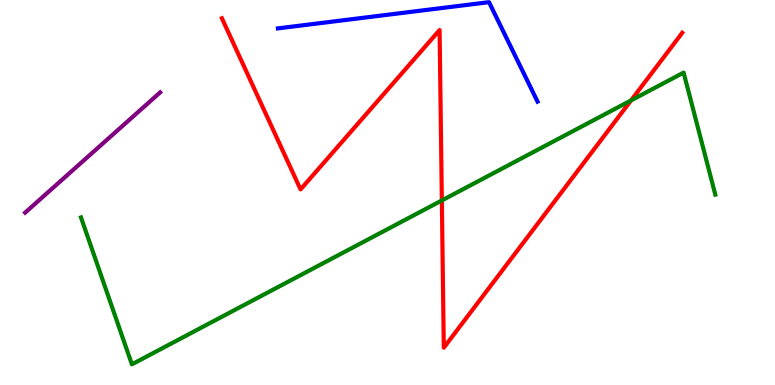[{'lines': ['blue', 'red'], 'intersections': []}, {'lines': ['green', 'red'], 'intersections': [{'x': 5.7, 'y': 4.79}, {'x': 8.14, 'y': 7.39}]}, {'lines': ['purple', 'red'], 'intersections': []}, {'lines': ['blue', 'green'], 'intersections': []}, {'lines': ['blue', 'purple'], 'intersections': []}, {'lines': ['green', 'purple'], 'intersections': []}]